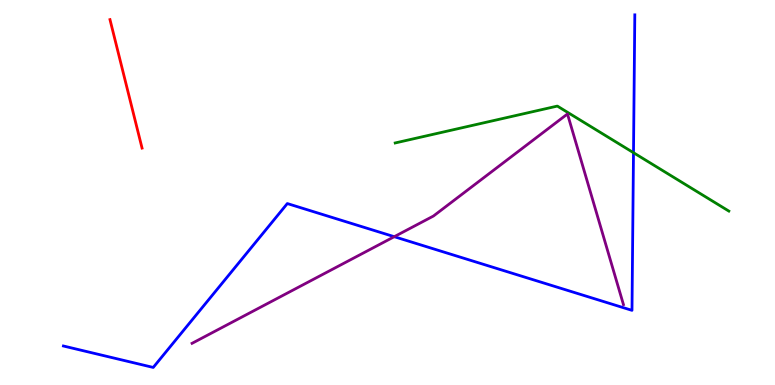[{'lines': ['blue', 'red'], 'intersections': []}, {'lines': ['green', 'red'], 'intersections': []}, {'lines': ['purple', 'red'], 'intersections': []}, {'lines': ['blue', 'green'], 'intersections': [{'x': 8.17, 'y': 6.03}]}, {'lines': ['blue', 'purple'], 'intersections': [{'x': 5.09, 'y': 3.85}]}, {'lines': ['green', 'purple'], 'intersections': []}]